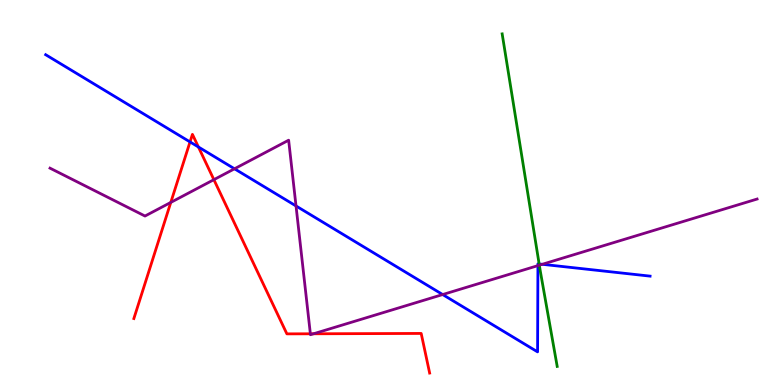[{'lines': ['blue', 'red'], 'intersections': [{'x': 2.45, 'y': 6.31}, {'x': 2.56, 'y': 6.18}]}, {'lines': ['green', 'red'], 'intersections': []}, {'lines': ['purple', 'red'], 'intersections': [{'x': 2.2, 'y': 4.74}, {'x': 2.76, 'y': 5.33}, {'x': 4.0, 'y': 1.33}, {'x': 4.05, 'y': 1.33}]}, {'lines': ['blue', 'green'], 'intersections': [{'x': 6.96, 'y': 3.14}]}, {'lines': ['blue', 'purple'], 'intersections': [{'x': 3.03, 'y': 5.62}, {'x': 3.82, 'y': 4.65}, {'x': 5.71, 'y': 2.35}, {'x': 6.94, 'y': 3.1}, {'x': 7.0, 'y': 3.14}]}, {'lines': ['green', 'purple'], 'intersections': [{'x': 6.96, 'y': 3.11}]}]